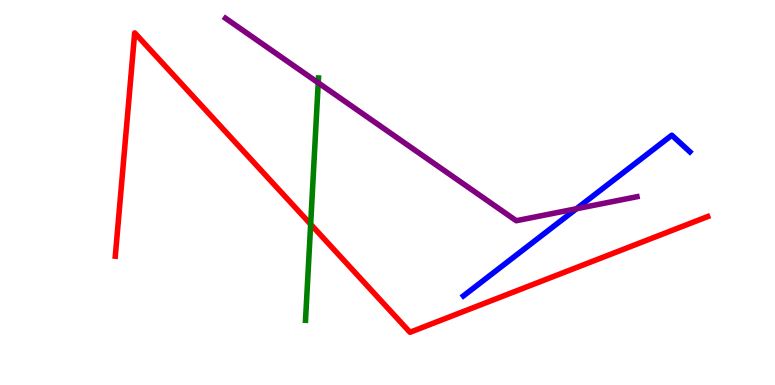[{'lines': ['blue', 'red'], 'intersections': []}, {'lines': ['green', 'red'], 'intersections': [{'x': 4.01, 'y': 4.18}]}, {'lines': ['purple', 'red'], 'intersections': []}, {'lines': ['blue', 'green'], 'intersections': []}, {'lines': ['blue', 'purple'], 'intersections': [{'x': 7.44, 'y': 4.58}]}, {'lines': ['green', 'purple'], 'intersections': [{'x': 4.11, 'y': 7.85}]}]